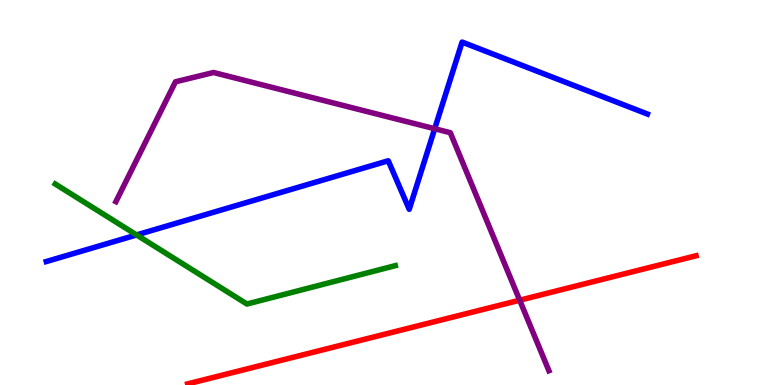[{'lines': ['blue', 'red'], 'intersections': []}, {'lines': ['green', 'red'], 'intersections': []}, {'lines': ['purple', 'red'], 'intersections': [{'x': 6.71, 'y': 2.2}]}, {'lines': ['blue', 'green'], 'intersections': [{'x': 1.76, 'y': 3.9}]}, {'lines': ['blue', 'purple'], 'intersections': [{'x': 5.61, 'y': 6.66}]}, {'lines': ['green', 'purple'], 'intersections': []}]